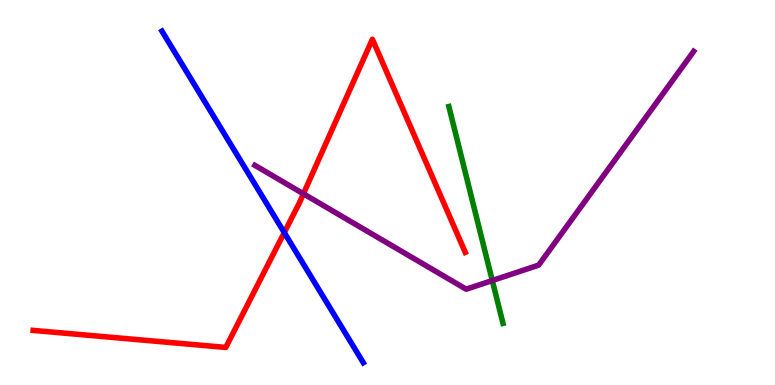[{'lines': ['blue', 'red'], 'intersections': [{'x': 3.67, 'y': 3.96}]}, {'lines': ['green', 'red'], 'intersections': []}, {'lines': ['purple', 'red'], 'intersections': [{'x': 3.92, 'y': 4.97}]}, {'lines': ['blue', 'green'], 'intersections': []}, {'lines': ['blue', 'purple'], 'intersections': []}, {'lines': ['green', 'purple'], 'intersections': [{'x': 6.35, 'y': 2.71}]}]